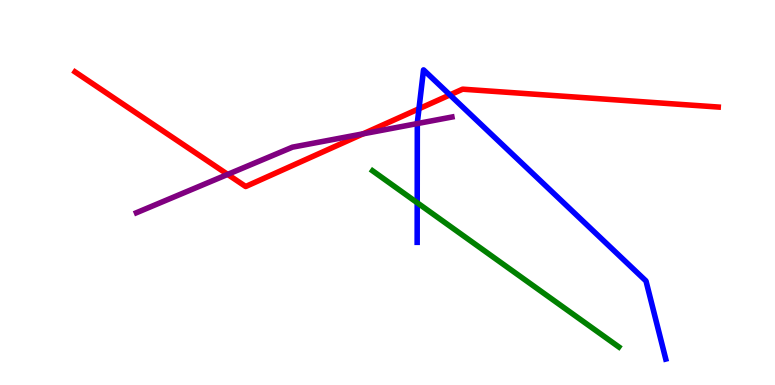[{'lines': ['blue', 'red'], 'intersections': [{'x': 5.41, 'y': 7.17}, {'x': 5.81, 'y': 7.54}]}, {'lines': ['green', 'red'], 'intersections': []}, {'lines': ['purple', 'red'], 'intersections': [{'x': 2.94, 'y': 5.47}, {'x': 4.69, 'y': 6.52}]}, {'lines': ['blue', 'green'], 'intersections': [{'x': 5.38, 'y': 4.73}]}, {'lines': ['blue', 'purple'], 'intersections': [{'x': 5.38, 'y': 6.79}]}, {'lines': ['green', 'purple'], 'intersections': []}]